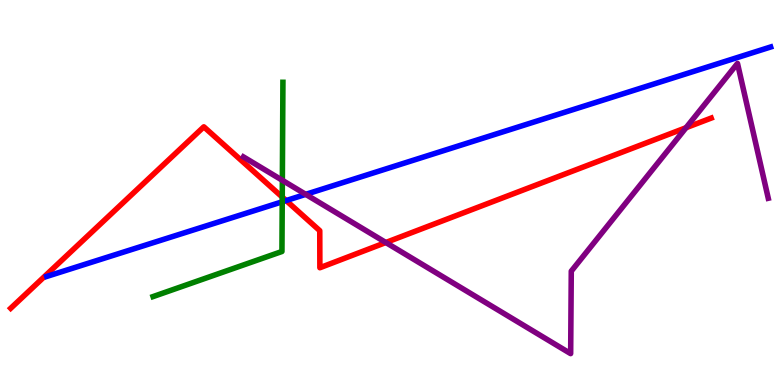[{'lines': ['blue', 'red'], 'intersections': [{'x': 3.69, 'y': 4.79}]}, {'lines': ['green', 'red'], 'intersections': [{'x': 3.64, 'y': 4.88}]}, {'lines': ['purple', 'red'], 'intersections': [{'x': 4.98, 'y': 3.7}, {'x': 8.85, 'y': 6.68}]}, {'lines': ['blue', 'green'], 'intersections': [{'x': 3.64, 'y': 4.76}]}, {'lines': ['blue', 'purple'], 'intersections': [{'x': 3.94, 'y': 4.95}]}, {'lines': ['green', 'purple'], 'intersections': [{'x': 3.64, 'y': 5.32}]}]